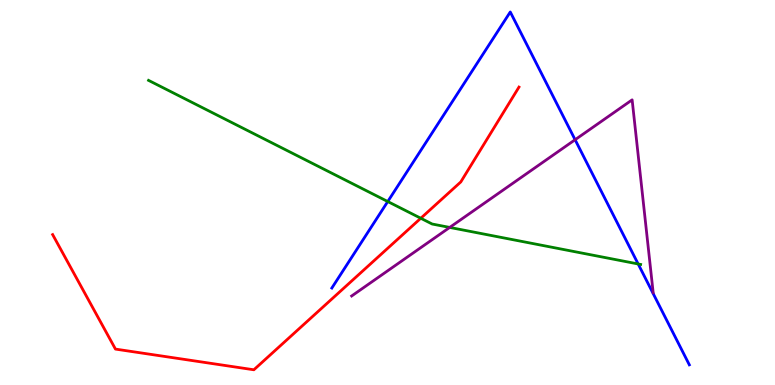[{'lines': ['blue', 'red'], 'intersections': []}, {'lines': ['green', 'red'], 'intersections': [{'x': 5.43, 'y': 4.33}]}, {'lines': ['purple', 'red'], 'intersections': []}, {'lines': ['blue', 'green'], 'intersections': [{'x': 5.0, 'y': 4.77}, {'x': 8.23, 'y': 3.14}]}, {'lines': ['blue', 'purple'], 'intersections': [{'x': 7.42, 'y': 6.37}]}, {'lines': ['green', 'purple'], 'intersections': [{'x': 5.8, 'y': 4.09}]}]